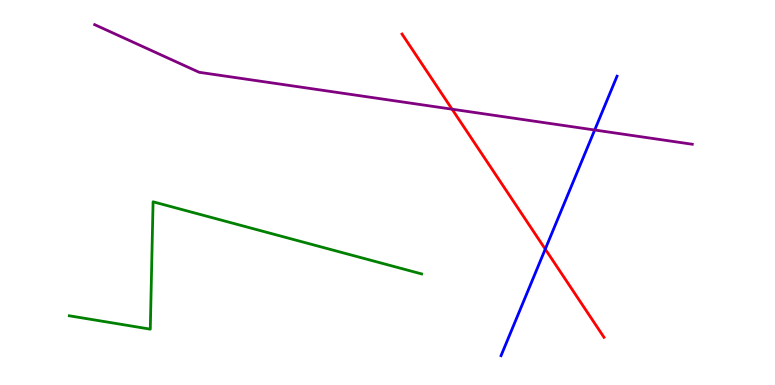[{'lines': ['blue', 'red'], 'intersections': [{'x': 7.04, 'y': 3.53}]}, {'lines': ['green', 'red'], 'intersections': []}, {'lines': ['purple', 'red'], 'intersections': [{'x': 5.83, 'y': 7.16}]}, {'lines': ['blue', 'green'], 'intersections': []}, {'lines': ['blue', 'purple'], 'intersections': [{'x': 7.67, 'y': 6.62}]}, {'lines': ['green', 'purple'], 'intersections': []}]